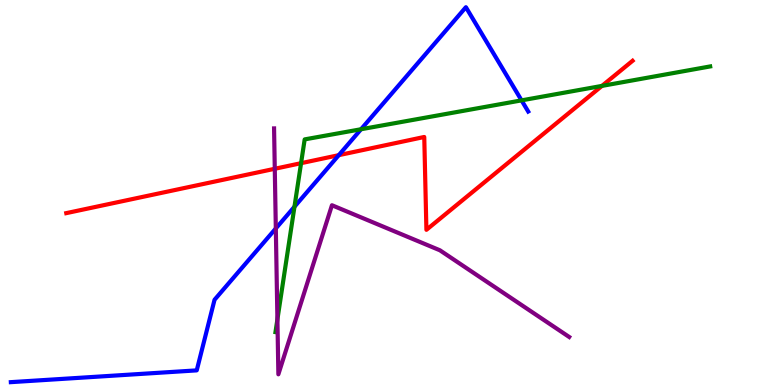[{'lines': ['blue', 'red'], 'intersections': [{'x': 4.37, 'y': 5.97}]}, {'lines': ['green', 'red'], 'intersections': [{'x': 3.88, 'y': 5.76}, {'x': 7.77, 'y': 7.77}]}, {'lines': ['purple', 'red'], 'intersections': [{'x': 3.55, 'y': 5.62}]}, {'lines': ['blue', 'green'], 'intersections': [{'x': 3.8, 'y': 4.63}, {'x': 4.66, 'y': 6.64}, {'x': 6.73, 'y': 7.39}]}, {'lines': ['blue', 'purple'], 'intersections': [{'x': 3.56, 'y': 4.07}]}, {'lines': ['green', 'purple'], 'intersections': [{'x': 3.58, 'y': 1.7}]}]